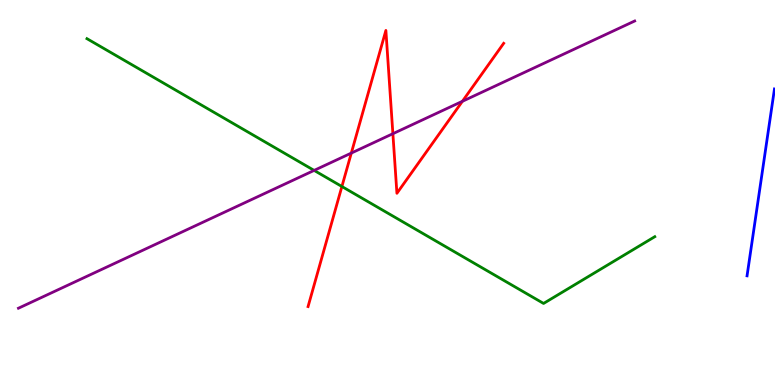[{'lines': ['blue', 'red'], 'intersections': []}, {'lines': ['green', 'red'], 'intersections': [{'x': 4.41, 'y': 5.16}]}, {'lines': ['purple', 'red'], 'intersections': [{'x': 4.53, 'y': 6.02}, {'x': 5.07, 'y': 6.53}, {'x': 5.97, 'y': 7.37}]}, {'lines': ['blue', 'green'], 'intersections': []}, {'lines': ['blue', 'purple'], 'intersections': []}, {'lines': ['green', 'purple'], 'intersections': [{'x': 4.05, 'y': 5.57}]}]